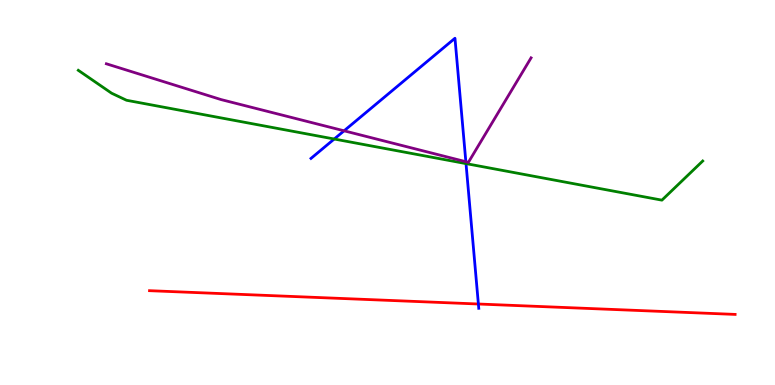[{'lines': ['blue', 'red'], 'intersections': [{'x': 6.17, 'y': 2.1}]}, {'lines': ['green', 'red'], 'intersections': []}, {'lines': ['purple', 'red'], 'intersections': []}, {'lines': ['blue', 'green'], 'intersections': [{'x': 4.31, 'y': 6.39}, {'x': 6.01, 'y': 5.75}]}, {'lines': ['blue', 'purple'], 'intersections': [{'x': 4.44, 'y': 6.6}, {'x': 6.01, 'y': 5.8}]}, {'lines': ['green', 'purple'], 'intersections': []}]